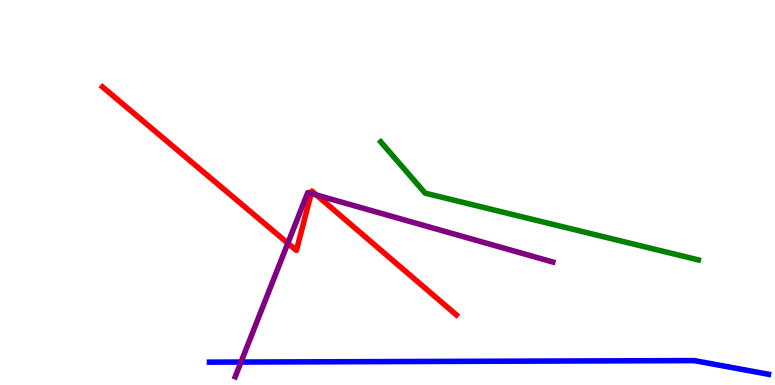[{'lines': ['blue', 'red'], 'intersections': []}, {'lines': ['green', 'red'], 'intersections': []}, {'lines': ['purple', 'red'], 'intersections': [{'x': 3.71, 'y': 3.68}, {'x': 4.02, 'y': 4.97}, {'x': 4.08, 'y': 4.93}]}, {'lines': ['blue', 'green'], 'intersections': []}, {'lines': ['blue', 'purple'], 'intersections': [{'x': 3.11, 'y': 0.596}]}, {'lines': ['green', 'purple'], 'intersections': []}]